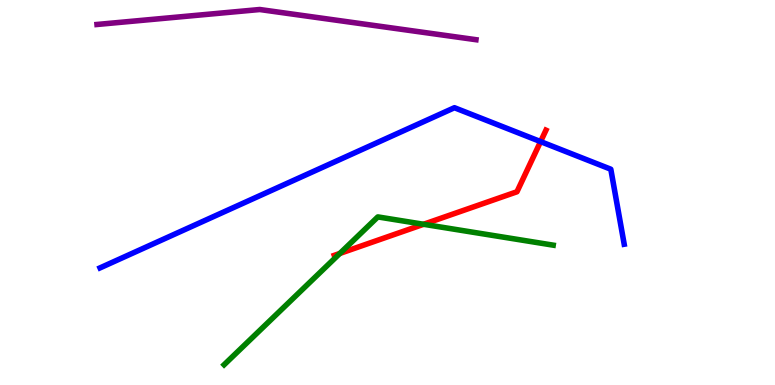[{'lines': ['blue', 'red'], 'intersections': [{'x': 6.98, 'y': 6.32}]}, {'lines': ['green', 'red'], 'intersections': [{'x': 4.39, 'y': 3.42}, {'x': 5.47, 'y': 4.17}]}, {'lines': ['purple', 'red'], 'intersections': []}, {'lines': ['blue', 'green'], 'intersections': []}, {'lines': ['blue', 'purple'], 'intersections': []}, {'lines': ['green', 'purple'], 'intersections': []}]